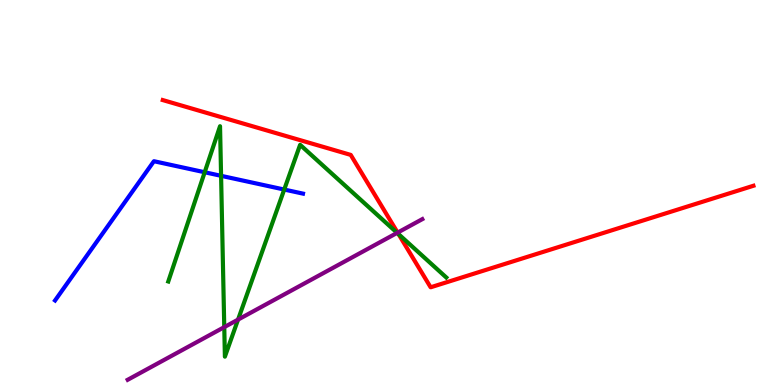[{'lines': ['blue', 'red'], 'intersections': []}, {'lines': ['green', 'red'], 'intersections': [{'x': 5.14, 'y': 3.92}]}, {'lines': ['purple', 'red'], 'intersections': [{'x': 5.13, 'y': 3.96}]}, {'lines': ['blue', 'green'], 'intersections': [{'x': 2.64, 'y': 5.53}, {'x': 2.85, 'y': 5.43}, {'x': 3.67, 'y': 5.08}]}, {'lines': ['blue', 'purple'], 'intersections': []}, {'lines': ['green', 'purple'], 'intersections': [{'x': 2.89, 'y': 1.5}, {'x': 3.07, 'y': 1.7}, {'x': 5.12, 'y': 3.95}]}]